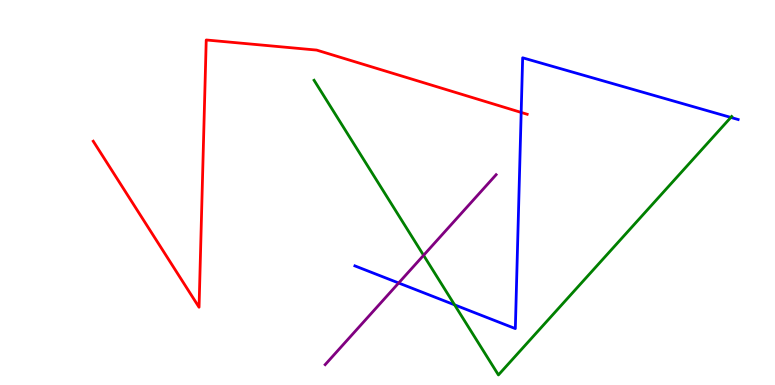[{'lines': ['blue', 'red'], 'intersections': [{'x': 6.72, 'y': 7.08}]}, {'lines': ['green', 'red'], 'intersections': []}, {'lines': ['purple', 'red'], 'intersections': []}, {'lines': ['blue', 'green'], 'intersections': [{'x': 5.87, 'y': 2.08}, {'x': 9.43, 'y': 6.95}]}, {'lines': ['blue', 'purple'], 'intersections': [{'x': 5.14, 'y': 2.65}]}, {'lines': ['green', 'purple'], 'intersections': [{'x': 5.47, 'y': 3.37}]}]